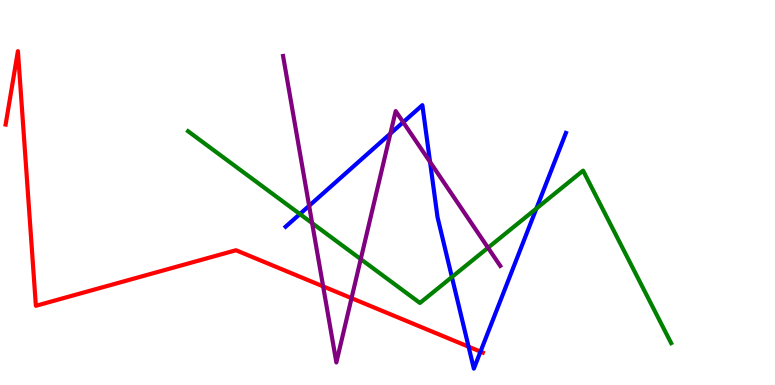[{'lines': ['blue', 'red'], 'intersections': [{'x': 6.05, 'y': 0.995}, {'x': 6.2, 'y': 0.867}]}, {'lines': ['green', 'red'], 'intersections': []}, {'lines': ['purple', 'red'], 'intersections': [{'x': 4.17, 'y': 2.56}, {'x': 4.54, 'y': 2.26}]}, {'lines': ['blue', 'green'], 'intersections': [{'x': 3.87, 'y': 4.44}, {'x': 5.83, 'y': 2.8}, {'x': 6.92, 'y': 4.58}]}, {'lines': ['blue', 'purple'], 'intersections': [{'x': 3.99, 'y': 4.65}, {'x': 5.04, 'y': 6.53}, {'x': 5.2, 'y': 6.83}, {'x': 5.55, 'y': 5.79}]}, {'lines': ['green', 'purple'], 'intersections': [{'x': 4.03, 'y': 4.2}, {'x': 4.65, 'y': 3.27}, {'x': 6.3, 'y': 3.56}]}]